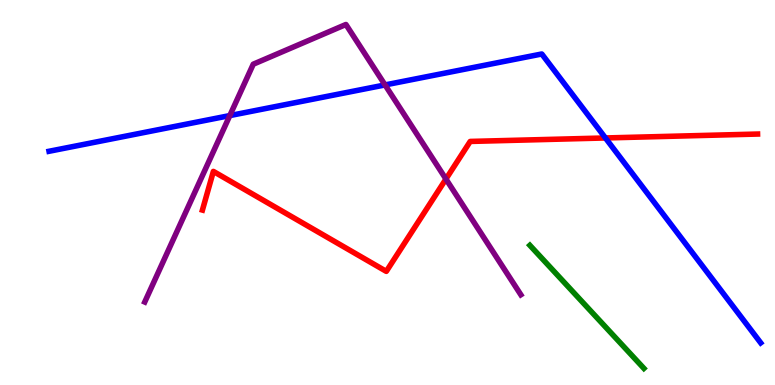[{'lines': ['blue', 'red'], 'intersections': [{'x': 7.81, 'y': 6.42}]}, {'lines': ['green', 'red'], 'intersections': []}, {'lines': ['purple', 'red'], 'intersections': [{'x': 5.75, 'y': 5.35}]}, {'lines': ['blue', 'green'], 'intersections': []}, {'lines': ['blue', 'purple'], 'intersections': [{'x': 2.97, 'y': 7.0}, {'x': 4.97, 'y': 7.79}]}, {'lines': ['green', 'purple'], 'intersections': []}]